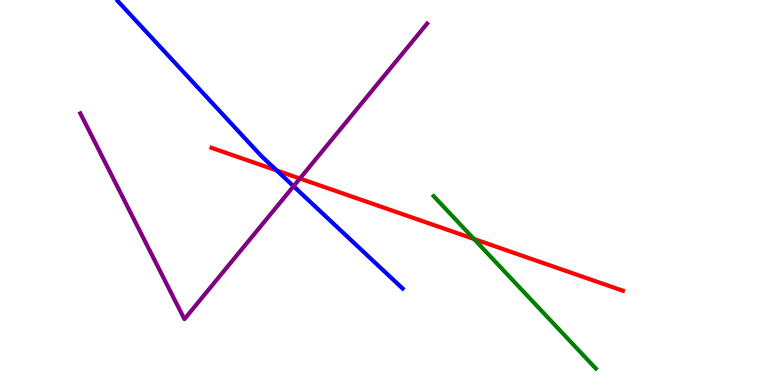[{'lines': ['blue', 'red'], 'intersections': [{'x': 3.57, 'y': 5.57}]}, {'lines': ['green', 'red'], 'intersections': [{'x': 6.12, 'y': 3.79}]}, {'lines': ['purple', 'red'], 'intersections': [{'x': 3.87, 'y': 5.36}]}, {'lines': ['blue', 'green'], 'intersections': []}, {'lines': ['blue', 'purple'], 'intersections': [{'x': 3.79, 'y': 5.16}]}, {'lines': ['green', 'purple'], 'intersections': []}]